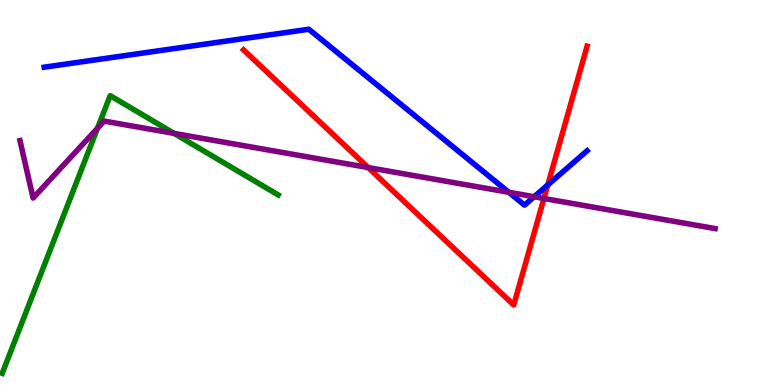[{'lines': ['blue', 'red'], 'intersections': [{'x': 7.07, 'y': 5.2}]}, {'lines': ['green', 'red'], 'intersections': []}, {'lines': ['purple', 'red'], 'intersections': [{'x': 4.75, 'y': 5.65}, {'x': 7.02, 'y': 4.84}]}, {'lines': ['blue', 'green'], 'intersections': []}, {'lines': ['blue', 'purple'], 'intersections': [{'x': 6.56, 'y': 5.01}, {'x': 6.89, 'y': 4.89}]}, {'lines': ['green', 'purple'], 'intersections': [{'x': 1.26, 'y': 6.67}, {'x': 2.25, 'y': 6.53}]}]